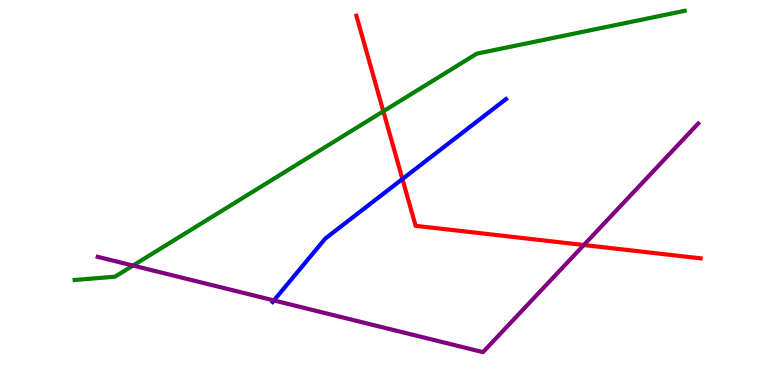[{'lines': ['blue', 'red'], 'intersections': [{'x': 5.19, 'y': 5.35}]}, {'lines': ['green', 'red'], 'intersections': [{'x': 4.95, 'y': 7.11}]}, {'lines': ['purple', 'red'], 'intersections': [{'x': 7.53, 'y': 3.64}]}, {'lines': ['blue', 'green'], 'intersections': []}, {'lines': ['blue', 'purple'], 'intersections': [{'x': 3.53, 'y': 2.2}]}, {'lines': ['green', 'purple'], 'intersections': [{'x': 1.72, 'y': 3.1}]}]